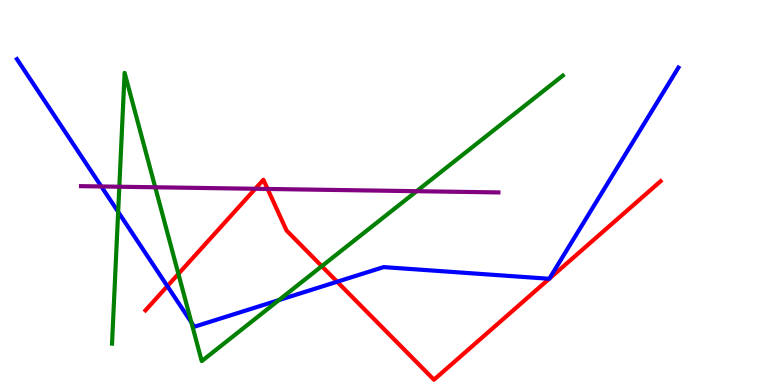[{'lines': ['blue', 'red'], 'intersections': [{'x': 2.16, 'y': 2.57}, {'x': 4.35, 'y': 2.68}, {'x': 7.09, 'y': 2.76}, {'x': 7.09, 'y': 2.76}]}, {'lines': ['green', 'red'], 'intersections': [{'x': 2.3, 'y': 2.89}, {'x': 4.15, 'y': 3.09}]}, {'lines': ['purple', 'red'], 'intersections': [{'x': 3.29, 'y': 5.1}, {'x': 3.45, 'y': 5.09}]}, {'lines': ['blue', 'green'], 'intersections': [{'x': 1.52, 'y': 4.5}, {'x': 2.47, 'y': 1.63}, {'x': 3.6, 'y': 2.21}]}, {'lines': ['blue', 'purple'], 'intersections': [{'x': 1.31, 'y': 5.16}]}, {'lines': ['green', 'purple'], 'intersections': [{'x': 1.54, 'y': 5.15}, {'x': 2.0, 'y': 5.14}, {'x': 5.38, 'y': 5.03}]}]